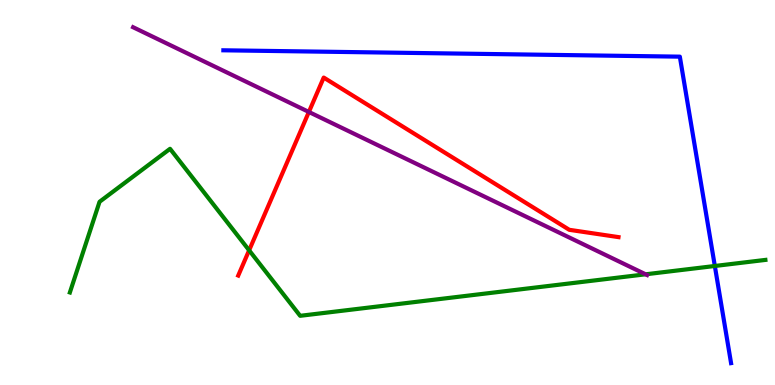[{'lines': ['blue', 'red'], 'intersections': []}, {'lines': ['green', 'red'], 'intersections': [{'x': 3.21, 'y': 3.5}]}, {'lines': ['purple', 'red'], 'intersections': [{'x': 3.99, 'y': 7.09}]}, {'lines': ['blue', 'green'], 'intersections': [{'x': 9.22, 'y': 3.09}]}, {'lines': ['blue', 'purple'], 'intersections': []}, {'lines': ['green', 'purple'], 'intersections': [{'x': 8.33, 'y': 2.88}]}]